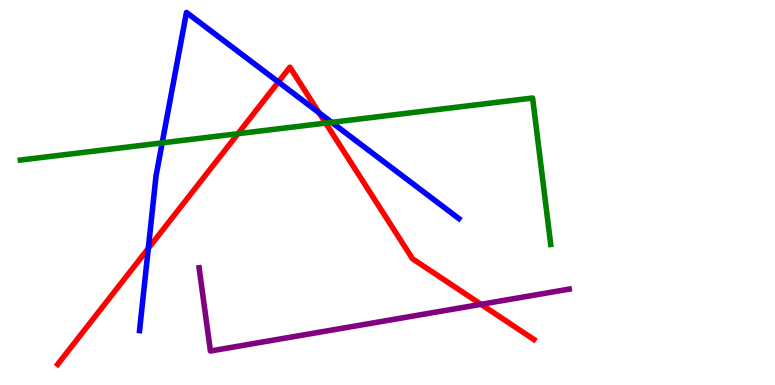[{'lines': ['blue', 'red'], 'intersections': [{'x': 1.91, 'y': 3.55}, {'x': 3.59, 'y': 7.87}, {'x': 4.12, 'y': 7.07}]}, {'lines': ['green', 'red'], 'intersections': [{'x': 3.07, 'y': 6.53}, {'x': 4.2, 'y': 6.8}]}, {'lines': ['purple', 'red'], 'intersections': [{'x': 6.21, 'y': 2.1}]}, {'lines': ['blue', 'green'], 'intersections': [{'x': 2.09, 'y': 6.29}, {'x': 4.28, 'y': 6.82}]}, {'lines': ['blue', 'purple'], 'intersections': []}, {'lines': ['green', 'purple'], 'intersections': []}]